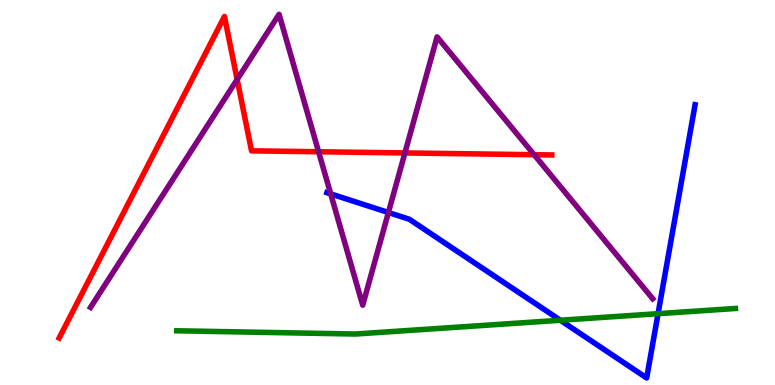[{'lines': ['blue', 'red'], 'intersections': []}, {'lines': ['green', 'red'], 'intersections': []}, {'lines': ['purple', 'red'], 'intersections': [{'x': 3.06, 'y': 7.94}, {'x': 4.11, 'y': 6.06}, {'x': 5.22, 'y': 6.03}, {'x': 6.89, 'y': 5.98}]}, {'lines': ['blue', 'green'], 'intersections': [{'x': 7.23, 'y': 1.68}, {'x': 8.49, 'y': 1.85}]}, {'lines': ['blue', 'purple'], 'intersections': [{'x': 4.27, 'y': 4.96}, {'x': 5.01, 'y': 4.48}]}, {'lines': ['green', 'purple'], 'intersections': []}]